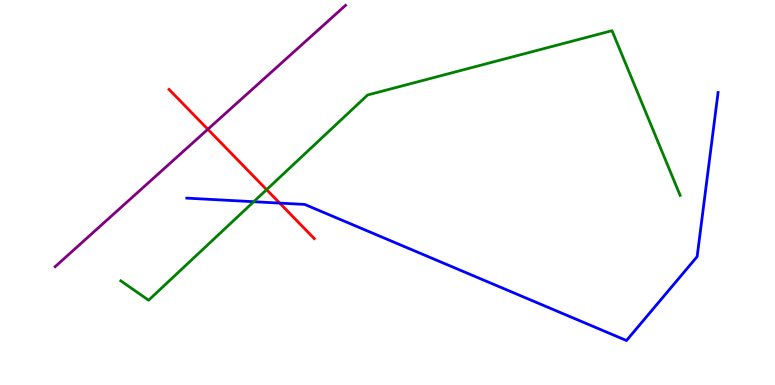[{'lines': ['blue', 'red'], 'intersections': [{'x': 3.61, 'y': 4.72}]}, {'lines': ['green', 'red'], 'intersections': [{'x': 3.44, 'y': 5.07}]}, {'lines': ['purple', 'red'], 'intersections': [{'x': 2.68, 'y': 6.64}]}, {'lines': ['blue', 'green'], 'intersections': [{'x': 3.27, 'y': 4.76}]}, {'lines': ['blue', 'purple'], 'intersections': []}, {'lines': ['green', 'purple'], 'intersections': []}]